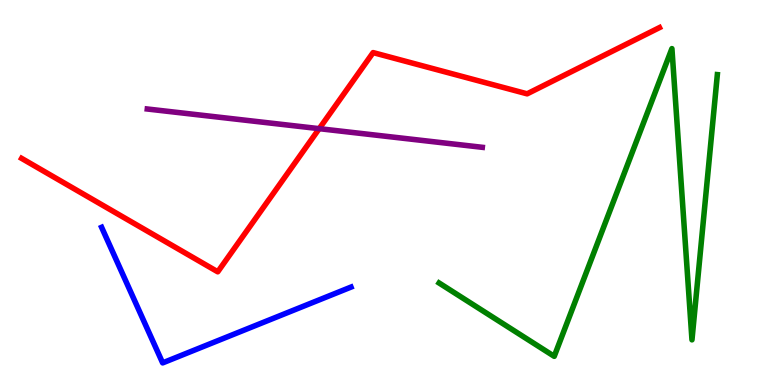[{'lines': ['blue', 'red'], 'intersections': []}, {'lines': ['green', 'red'], 'intersections': []}, {'lines': ['purple', 'red'], 'intersections': [{'x': 4.12, 'y': 6.66}]}, {'lines': ['blue', 'green'], 'intersections': []}, {'lines': ['blue', 'purple'], 'intersections': []}, {'lines': ['green', 'purple'], 'intersections': []}]